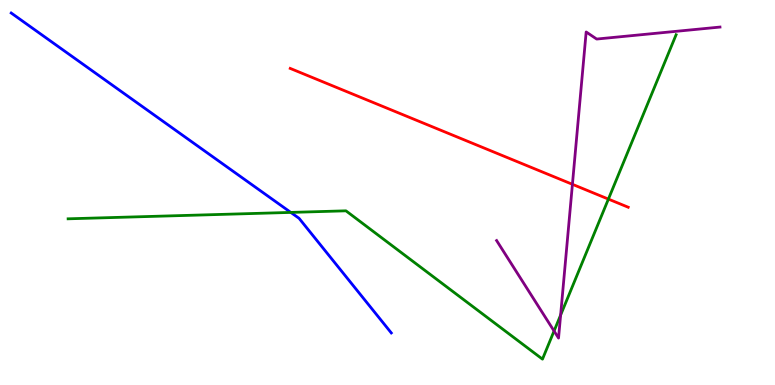[{'lines': ['blue', 'red'], 'intersections': []}, {'lines': ['green', 'red'], 'intersections': [{'x': 7.85, 'y': 4.83}]}, {'lines': ['purple', 'red'], 'intersections': [{'x': 7.39, 'y': 5.21}]}, {'lines': ['blue', 'green'], 'intersections': [{'x': 3.75, 'y': 4.48}]}, {'lines': ['blue', 'purple'], 'intersections': []}, {'lines': ['green', 'purple'], 'intersections': [{'x': 7.15, 'y': 1.4}, {'x': 7.23, 'y': 1.82}]}]